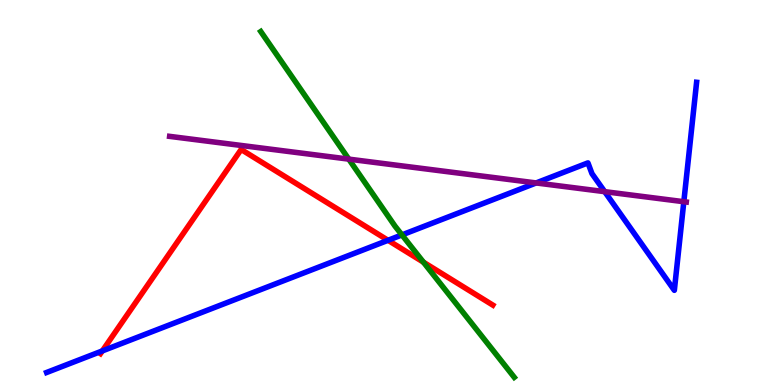[{'lines': ['blue', 'red'], 'intersections': [{'x': 1.32, 'y': 0.885}, {'x': 5.01, 'y': 3.76}]}, {'lines': ['green', 'red'], 'intersections': [{'x': 5.46, 'y': 3.19}]}, {'lines': ['purple', 'red'], 'intersections': []}, {'lines': ['blue', 'green'], 'intersections': [{'x': 5.19, 'y': 3.9}]}, {'lines': ['blue', 'purple'], 'intersections': [{'x': 6.92, 'y': 5.25}, {'x': 7.8, 'y': 5.02}, {'x': 8.82, 'y': 4.76}]}, {'lines': ['green', 'purple'], 'intersections': [{'x': 4.5, 'y': 5.87}]}]